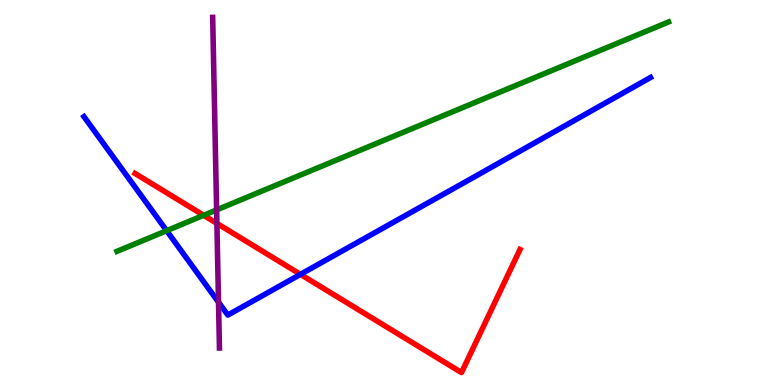[{'lines': ['blue', 'red'], 'intersections': [{'x': 3.88, 'y': 2.87}]}, {'lines': ['green', 'red'], 'intersections': [{'x': 2.63, 'y': 4.41}]}, {'lines': ['purple', 'red'], 'intersections': [{'x': 2.8, 'y': 4.2}]}, {'lines': ['blue', 'green'], 'intersections': [{'x': 2.15, 'y': 4.01}]}, {'lines': ['blue', 'purple'], 'intersections': [{'x': 2.82, 'y': 2.15}]}, {'lines': ['green', 'purple'], 'intersections': [{'x': 2.8, 'y': 4.55}]}]